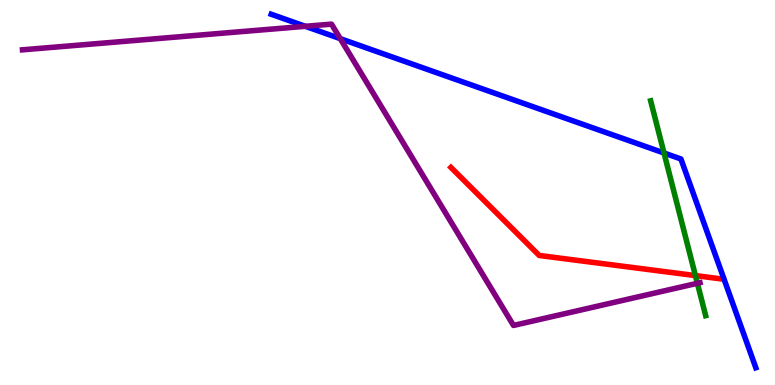[{'lines': ['blue', 'red'], 'intersections': []}, {'lines': ['green', 'red'], 'intersections': [{'x': 8.97, 'y': 2.84}]}, {'lines': ['purple', 'red'], 'intersections': []}, {'lines': ['blue', 'green'], 'intersections': [{'x': 8.57, 'y': 6.03}]}, {'lines': ['blue', 'purple'], 'intersections': [{'x': 3.94, 'y': 9.32}, {'x': 4.39, 'y': 9.0}]}, {'lines': ['green', 'purple'], 'intersections': [{'x': 9.0, 'y': 2.64}]}]